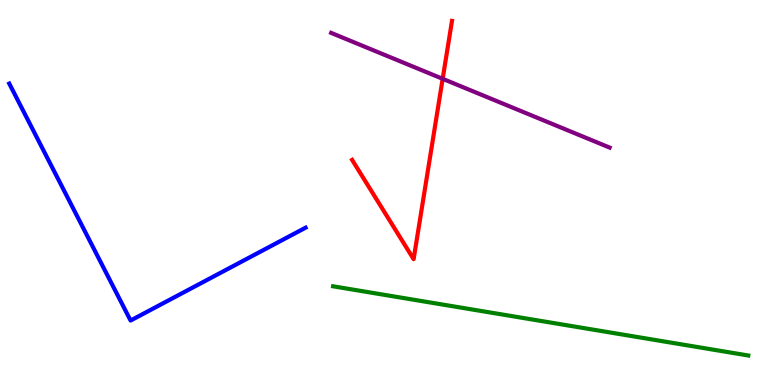[{'lines': ['blue', 'red'], 'intersections': []}, {'lines': ['green', 'red'], 'intersections': []}, {'lines': ['purple', 'red'], 'intersections': [{'x': 5.71, 'y': 7.95}]}, {'lines': ['blue', 'green'], 'intersections': []}, {'lines': ['blue', 'purple'], 'intersections': []}, {'lines': ['green', 'purple'], 'intersections': []}]